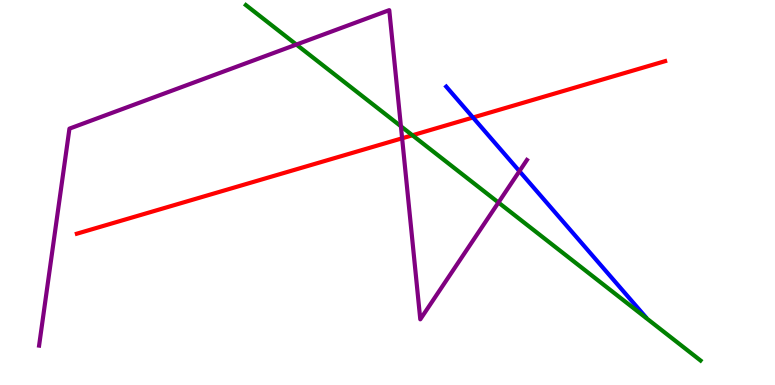[{'lines': ['blue', 'red'], 'intersections': [{'x': 6.1, 'y': 6.95}]}, {'lines': ['green', 'red'], 'intersections': [{'x': 5.32, 'y': 6.49}]}, {'lines': ['purple', 'red'], 'intersections': [{'x': 5.19, 'y': 6.41}]}, {'lines': ['blue', 'green'], 'intersections': []}, {'lines': ['blue', 'purple'], 'intersections': [{'x': 6.7, 'y': 5.55}]}, {'lines': ['green', 'purple'], 'intersections': [{'x': 3.82, 'y': 8.84}, {'x': 5.17, 'y': 6.72}, {'x': 6.43, 'y': 4.74}]}]